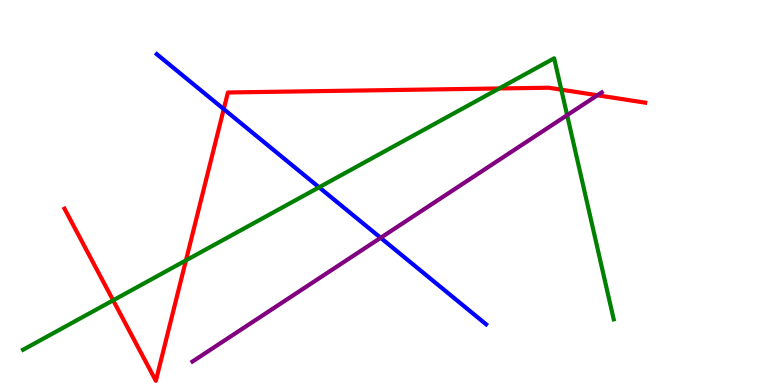[{'lines': ['blue', 'red'], 'intersections': [{'x': 2.89, 'y': 7.17}]}, {'lines': ['green', 'red'], 'intersections': [{'x': 1.46, 'y': 2.2}, {'x': 2.4, 'y': 3.24}, {'x': 6.44, 'y': 7.7}, {'x': 7.24, 'y': 7.67}]}, {'lines': ['purple', 'red'], 'intersections': [{'x': 7.71, 'y': 7.53}]}, {'lines': ['blue', 'green'], 'intersections': [{'x': 4.12, 'y': 5.13}]}, {'lines': ['blue', 'purple'], 'intersections': [{'x': 4.91, 'y': 3.82}]}, {'lines': ['green', 'purple'], 'intersections': [{'x': 7.32, 'y': 7.01}]}]